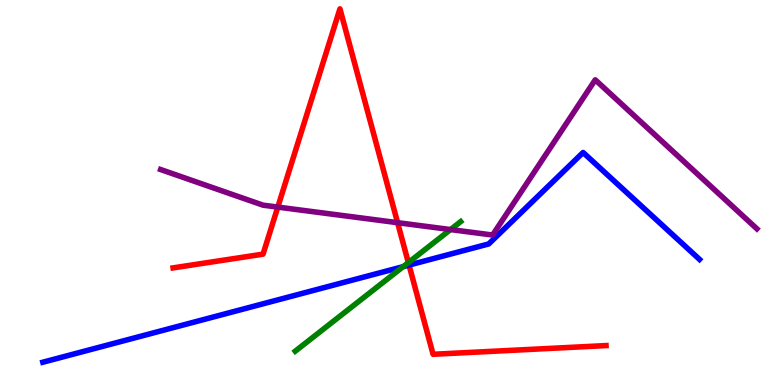[{'lines': ['blue', 'red'], 'intersections': [{'x': 5.28, 'y': 3.11}]}, {'lines': ['green', 'red'], 'intersections': [{'x': 5.27, 'y': 3.18}]}, {'lines': ['purple', 'red'], 'intersections': [{'x': 3.58, 'y': 4.62}, {'x': 5.13, 'y': 4.22}]}, {'lines': ['blue', 'green'], 'intersections': [{'x': 5.2, 'y': 3.07}]}, {'lines': ['blue', 'purple'], 'intersections': []}, {'lines': ['green', 'purple'], 'intersections': [{'x': 5.81, 'y': 4.04}]}]